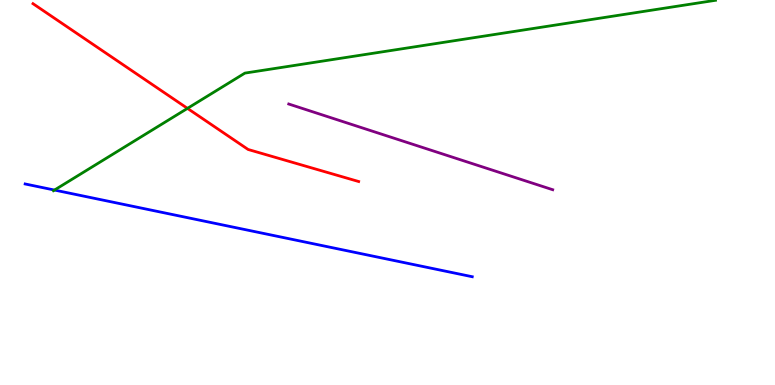[{'lines': ['blue', 'red'], 'intersections': []}, {'lines': ['green', 'red'], 'intersections': [{'x': 2.42, 'y': 7.19}]}, {'lines': ['purple', 'red'], 'intersections': []}, {'lines': ['blue', 'green'], 'intersections': [{'x': 0.703, 'y': 5.06}]}, {'lines': ['blue', 'purple'], 'intersections': []}, {'lines': ['green', 'purple'], 'intersections': []}]